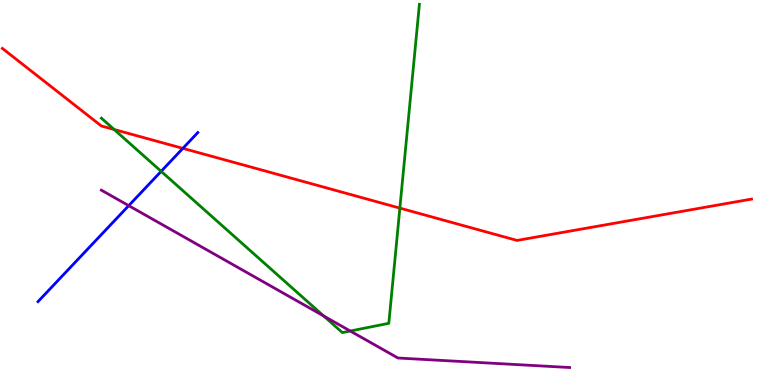[{'lines': ['blue', 'red'], 'intersections': [{'x': 2.36, 'y': 6.15}]}, {'lines': ['green', 'red'], 'intersections': [{'x': 1.47, 'y': 6.64}, {'x': 5.16, 'y': 4.59}]}, {'lines': ['purple', 'red'], 'intersections': []}, {'lines': ['blue', 'green'], 'intersections': [{'x': 2.08, 'y': 5.55}]}, {'lines': ['blue', 'purple'], 'intersections': [{'x': 1.66, 'y': 4.66}]}, {'lines': ['green', 'purple'], 'intersections': [{'x': 4.18, 'y': 1.79}, {'x': 4.52, 'y': 1.4}]}]